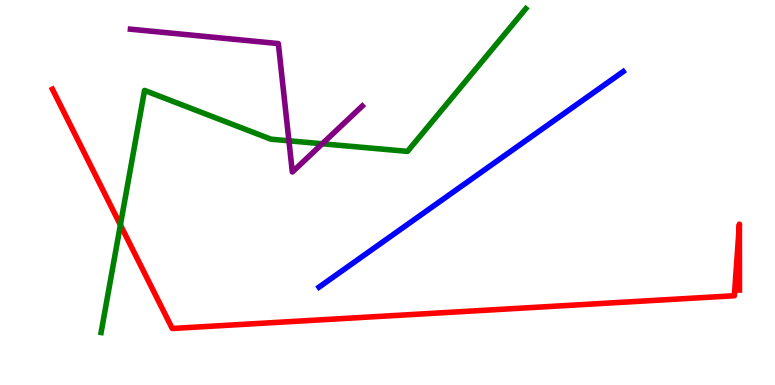[{'lines': ['blue', 'red'], 'intersections': []}, {'lines': ['green', 'red'], 'intersections': [{'x': 1.55, 'y': 4.16}]}, {'lines': ['purple', 'red'], 'intersections': []}, {'lines': ['blue', 'green'], 'intersections': []}, {'lines': ['blue', 'purple'], 'intersections': []}, {'lines': ['green', 'purple'], 'intersections': [{'x': 3.73, 'y': 6.34}, {'x': 4.16, 'y': 6.27}]}]